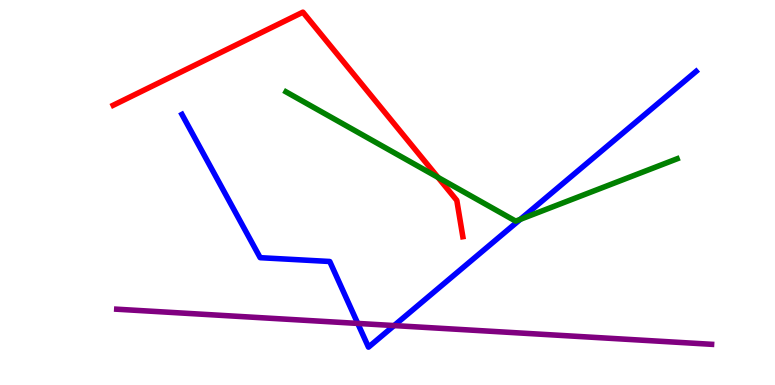[{'lines': ['blue', 'red'], 'intersections': []}, {'lines': ['green', 'red'], 'intersections': [{'x': 5.65, 'y': 5.39}]}, {'lines': ['purple', 'red'], 'intersections': []}, {'lines': ['blue', 'green'], 'intersections': [{'x': 6.71, 'y': 4.3}]}, {'lines': ['blue', 'purple'], 'intersections': [{'x': 4.62, 'y': 1.6}, {'x': 5.09, 'y': 1.54}]}, {'lines': ['green', 'purple'], 'intersections': []}]